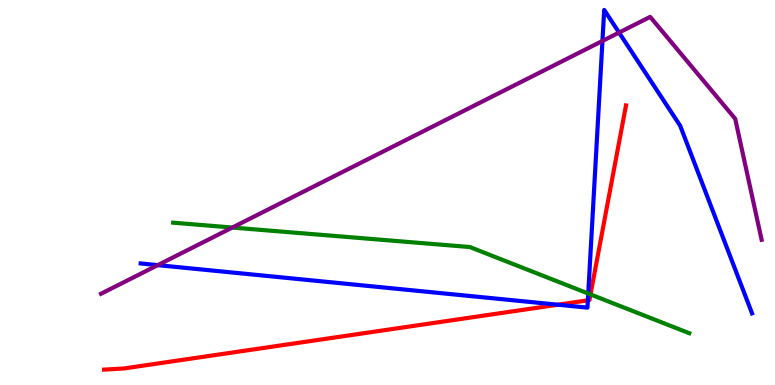[{'lines': ['blue', 'red'], 'intersections': [{'x': 7.2, 'y': 2.09}, {'x': 7.59, 'y': 2.2}]}, {'lines': ['green', 'red'], 'intersections': [{'x': 7.62, 'y': 2.35}]}, {'lines': ['purple', 'red'], 'intersections': []}, {'lines': ['blue', 'green'], 'intersections': [{'x': 7.59, 'y': 2.38}]}, {'lines': ['blue', 'purple'], 'intersections': [{'x': 2.04, 'y': 3.11}, {'x': 7.77, 'y': 8.94}, {'x': 7.99, 'y': 9.15}]}, {'lines': ['green', 'purple'], 'intersections': [{'x': 3.0, 'y': 4.09}]}]